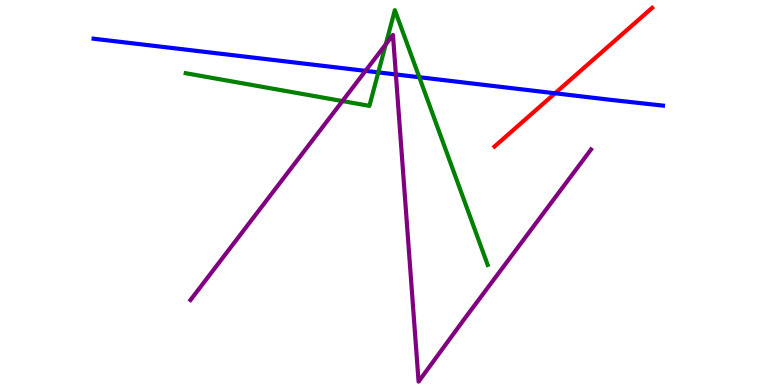[{'lines': ['blue', 'red'], 'intersections': [{'x': 7.16, 'y': 7.58}]}, {'lines': ['green', 'red'], 'intersections': []}, {'lines': ['purple', 'red'], 'intersections': []}, {'lines': ['blue', 'green'], 'intersections': [{'x': 4.88, 'y': 8.12}, {'x': 5.41, 'y': 7.99}]}, {'lines': ['blue', 'purple'], 'intersections': [{'x': 4.72, 'y': 8.16}, {'x': 5.11, 'y': 8.07}]}, {'lines': ['green', 'purple'], 'intersections': [{'x': 4.42, 'y': 7.37}, {'x': 4.98, 'y': 8.85}]}]